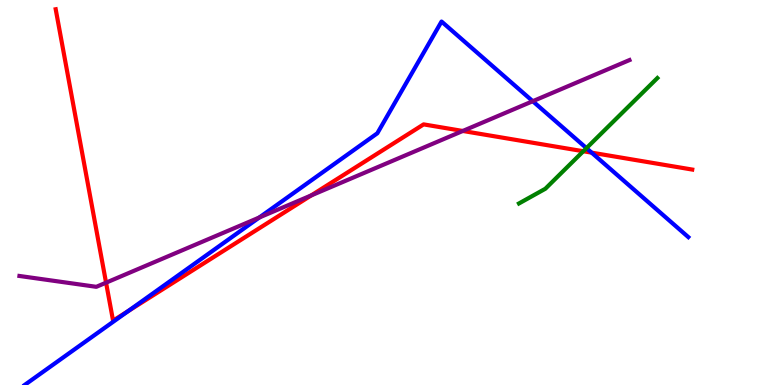[{'lines': ['blue', 'red'], 'intersections': [{'x': 1.65, 'y': 1.92}, {'x': 7.63, 'y': 6.04}]}, {'lines': ['green', 'red'], 'intersections': [{'x': 7.53, 'y': 6.07}]}, {'lines': ['purple', 'red'], 'intersections': [{'x': 1.37, 'y': 2.66}, {'x': 4.02, 'y': 4.92}, {'x': 5.97, 'y': 6.6}]}, {'lines': ['blue', 'green'], 'intersections': [{'x': 7.57, 'y': 6.15}]}, {'lines': ['blue', 'purple'], 'intersections': [{'x': 3.35, 'y': 4.35}, {'x': 6.87, 'y': 7.37}]}, {'lines': ['green', 'purple'], 'intersections': []}]